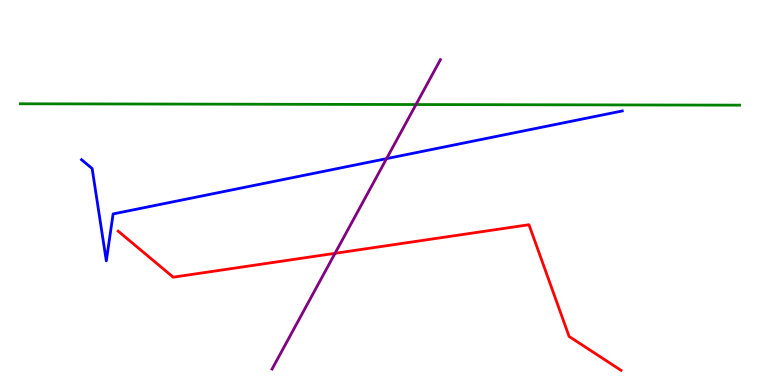[{'lines': ['blue', 'red'], 'intersections': []}, {'lines': ['green', 'red'], 'intersections': []}, {'lines': ['purple', 'red'], 'intersections': [{'x': 4.32, 'y': 3.42}]}, {'lines': ['blue', 'green'], 'intersections': []}, {'lines': ['blue', 'purple'], 'intersections': [{'x': 4.99, 'y': 5.88}]}, {'lines': ['green', 'purple'], 'intersections': [{'x': 5.37, 'y': 7.28}]}]